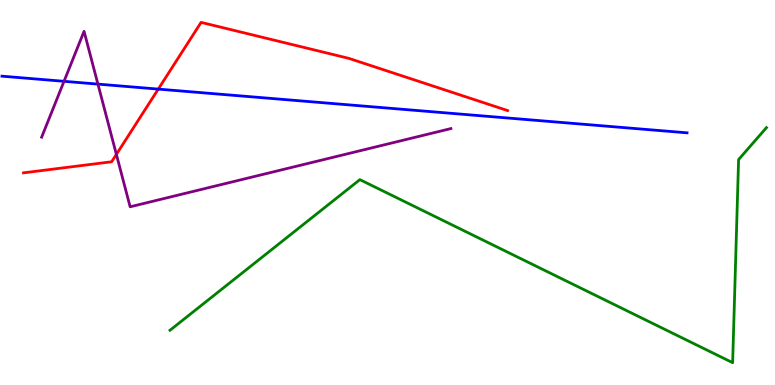[{'lines': ['blue', 'red'], 'intersections': [{'x': 2.04, 'y': 7.69}]}, {'lines': ['green', 'red'], 'intersections': []}, {'lines': ['purple', 'red'], 'intersections': [{'x': 1.5, 'y': 5.99}]}, {'lines': ['blue', 'green'], 'intersections': []}, {'lines': ['blue', 'purple'], 'intersections': [{'x': 0.826, 'y': 7.89}, {'x': 1.26, 'y': 7.82}]}, {'lines': ['green', 'purple'], 'intersections': []}]